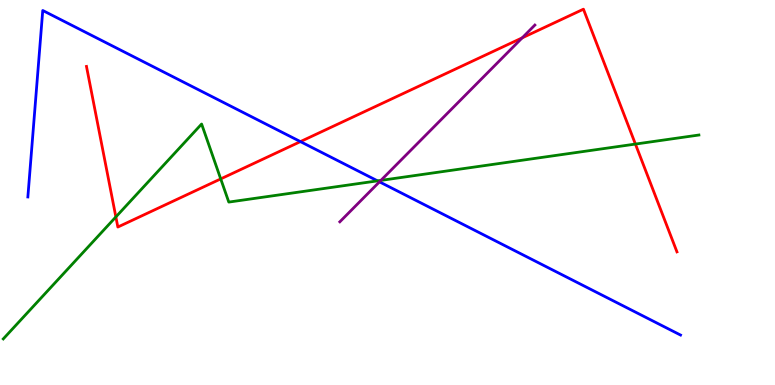[{'lines': ['blue', 'red'], 'intersections': [{'x': 3.88, 'y': 6.32}]}, {'lines': ['green', 'red'], 'intersections': [{'x': 1.5, 'y': 4.37}, {'x': 2.85, 'y': 5.35}, {'x': 8.2, 'y': 6.26}]}, {'lines': ['purple', 'red'], 'intersections': [{'x': 6.74, 'y': 9.02}]}, {'lines': ['blue', 'green'], 'intersections': [{'x': 4.87, 'y': 5.3}]}, {'lines': ['blue', 'purple'], 'intersections': [{'x': 4.9, 'y': 5.28}]}, {'lines': ['green', 'purple'], 'intersections': [{'x': 4.92, 'y': 5.31}]}]